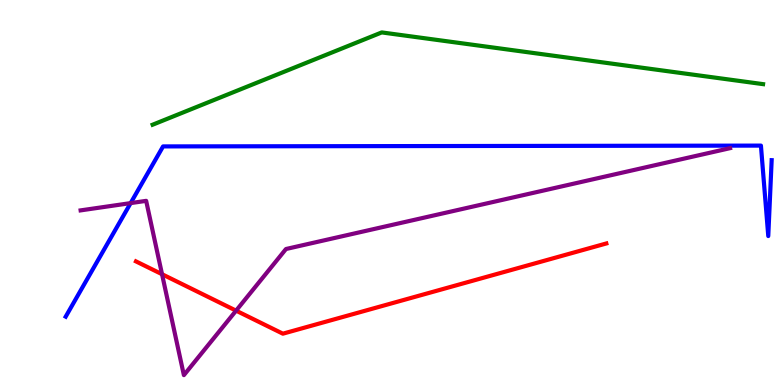[{'lines': ['blue', 'red'], 'intersections': []}, {'lines': ['green', 'red'], 'intersections': []}, {'lines': ['purple', 'red'], 'intersections': [{'x': 2.09, 'y': 2.88}, {'x': 3.05, 'y': 1.93}]}, {'lines': ['blue', 'green'], 'intersections': []}, {'lines': ['blue', 'purple'], 'intersections': [{'x': 1.69, 'y': 4.72}]}, {'lines': ['green', 'purple'], 'intersections': []}]